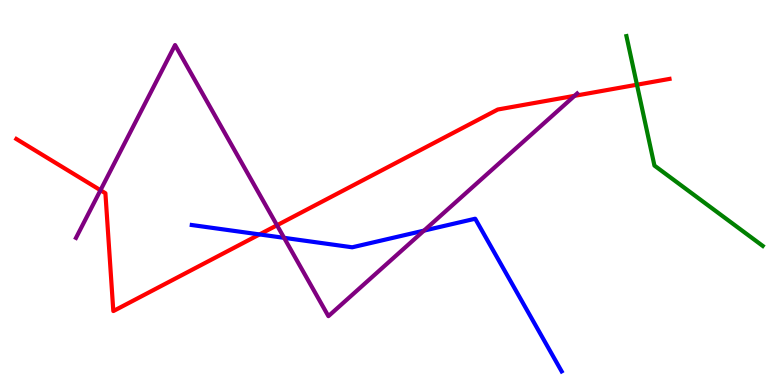[{'lines': ['blue', 'red'], 'intersections': [{'x': 3.35, 'y': 3.91}]}, {'lines': ['green', 'red'], 'intersections': [{'x': 8.22, 'y': 7.8}]}, {'lines': ['purple', 'red'], 'intersections': [{'x': 1.3, 'y': 5.06}, {'x': 3.57, 'y': 4.15}, {'x': 7.41, 'y': 7.51}]}, {'lines': ['blue', 'green'], 'intersections': []}, {'lines': ['blue', 'purple'], 'intersections': [{'x': 3.67, 'y': 3.82}, {'x': 5.47, 'y': 4.01}]}, {'lines': ['green', 'purple'], 'intersections': []}]